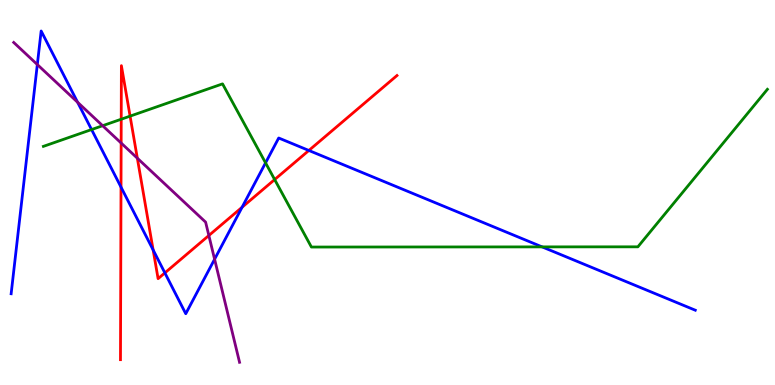[{'lines': ['blue', 'red'], 'intersections': [{'x': 1.56, 'y': 5.14}, {'x': 1.98, 'y': 3.51}, {'x': 2.13, 'y': 2.91}, {'x': 3.12, 'y': 4.62}, {'x': 3.99, 'y': 6.09}]}, {'lines': ['green', 'red'], 'intersections': [{'x': 1.56, 'y': 6.9}, {'x': 1.68, 'y': 6.98}, {'x': 3.54, 'y': 5.34}]}, {'lines': ['purple', 'red'], 'intersections': [{'x': 1.56, 'y': 6.28}, {'x': 1.77, 'y': 5.89}, {'x': 2.69, 'y': 3.88}]}, {'lines': ['blue', 'green'], 'intersections': [{'x': 1.18, 'y': 6.63}, {'x': 3.43, 'y': 5.77}, {'x': 6.99, 'y': 3.59}]}, {'lines': ['blue', 'purple'], 'intersections': [{'x': 0.482, 'y': 8.32}, {'x': 1.0, 'y': 7.34}, {'x': 2.77, 'y': 3.27}]}, {'lines': ['green', 'purple'], 'intersections': [{'x': 1.32, 'y': 6.73}]}]